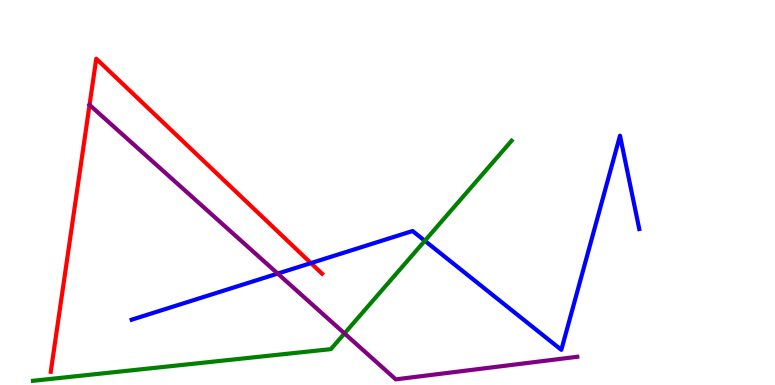[{'lines': ['blue', 'red'], 'intersections': [{'x': 4.01, 'y': 3.17}]}, {'lines': ['green', 'red'], 'intersections': []}, {'lines': ['purple', 'red'], 'intersections': [{'x': 1.16, 'y': 7.27}]}, {'lines': ['blue', 'green'], 'intersections': [{'x': 5.48, 'y': 3.75}]}, {'lines': ['blue', 'purple'], 'intersections': [{'x': 3.58, 'y': 2.89}]}, {'lines': ['green', 'purple'], 'intersections': [{'x': 4.45, 'y': 1.34}]}]